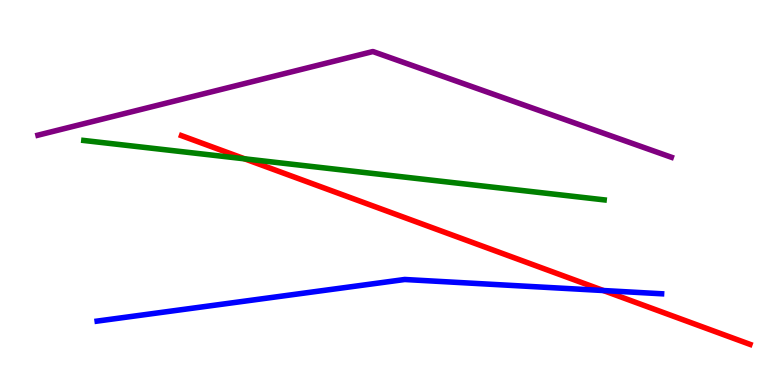[{'lines': ['blue', 'red'], 'intersections': [{'x': 7.79, 'y': 2.45}]}, {'lines': ['green', 'red'], 'intersections': [{'x': 3.16, 'y': 5.87}]}, {'lines': ['purple', 'red'], 'intersections': []}, {'lines': ['blue', 'green'], 'intersections': []}, {'lines': ['blue', 'purple'], 'intersections': []}, {'lines': ['green', 'purple'], 'intersections': []}]